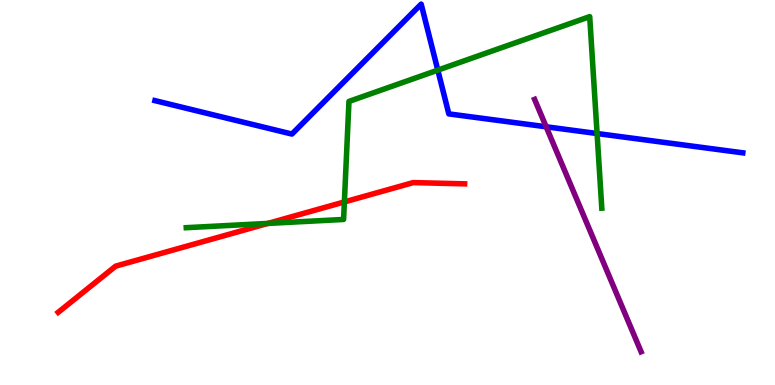[{'lines': ['blue', 'red'], 'intersections': []}, {'lines': ['green', 'red'], 'intersections': [{'x': 3.46, 'y': 4.2}, {'x': 4.44, 'y': 4.75}]}, {'lines': ['purple', 'red'], 'intersections': []}, {'lines': ['blue', 'green'], 'intersections': [{'x': 5.65, 'y': 8.18}, {'x': 7.7, 'y': 6.53}]}, {'lines': ['blue', 'purple'], 'intersections': [{'x': 7.05, 'y': 6.71}]}, {'lines': ['green', 'purple'], 'intersections': []}]